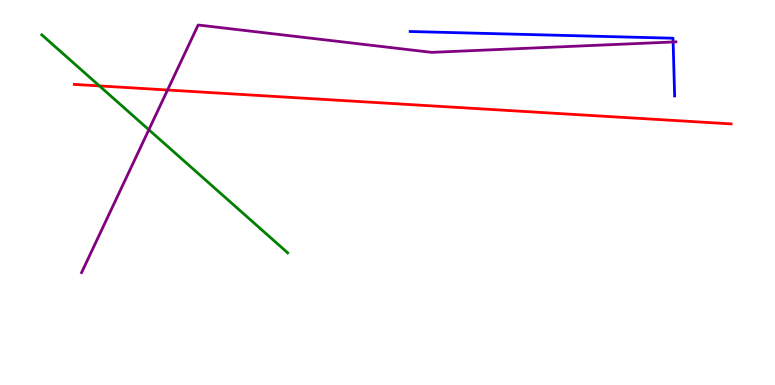[{'lines': ['blue', 'red'], 'intersections': []}, {'lines': ['green', 'red'], 'intersections': [{'x': 1.28, 'y': 7.77}]}, {'lines': ['purple', 'red'], 'intersections': [{'x': 2.16, 'y': 7.66}]}, {'lines': ['blue', 'green'], 'intersections': []}, {'lines': ['blue', 'purple'], 'intersections': [{'x': 8.69, 'y': 8.91}]}, {'lines': ['green', 'purple'], 'intersections': [{'x': 1.92, 'y': 6.63}]}]